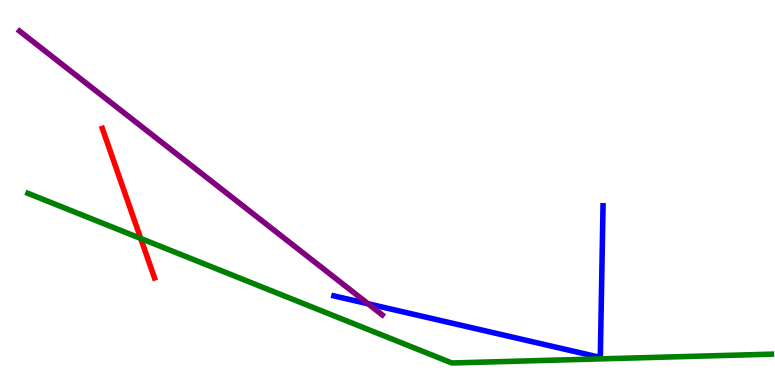[{'lines': ['blue', 'red'], 'intersections': []}, {'lines': ['green', 'red'], 'intersections': [{'x': 1.82, 'y': 3.81}]}, {'lines': ['purple', 'red'], 'intersections': []}, {'lines': ['blue', 'green'], 'intersections': []}, {'lines': ['blue', 'purple'], 'intersections': [{'x': 4.75, 'y': 2.11}]}, {'lines': ['green', 'purple'], 'intersections': []}]